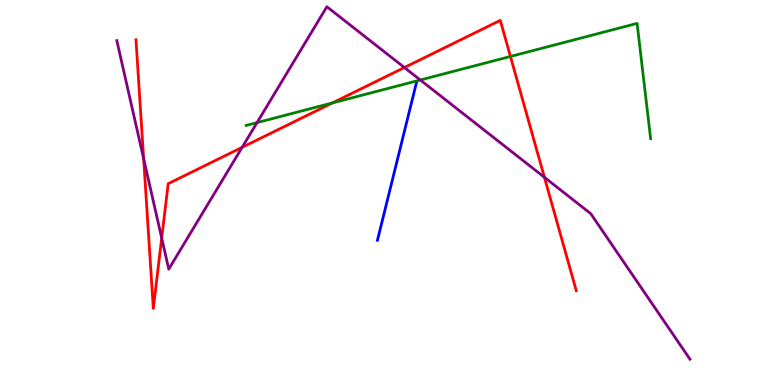[{'lines': ['blue', 'red'], 'intersections': []}, {'lines': ['green', 'red'], 'intersections': [{'x': 4.29, 'y': 7.33}, {'x': 6.59, 'y': 8.53}]}, {'lines': ['purple', 'red'], 'intersections': [{'x': 1.85, 'y': 5.88}, {'x': 2.09, 'y': 3.82}, {'x': 3.12, 'y': 6.17}, {'x': 5.22, 'y': 8.25}, {'x': 7.02, 'y': 5.39}]}, {'lines': ['blue', 'green'], 'intersections': []}, {'lines': ['blue', 'purple'], 'intersections': []}, {'lines': ['green', 'purple'], 'intersections': [{'x': 3.32, 'y': 6.82}, {'x': 5.42, 'y': 7.92}]}]